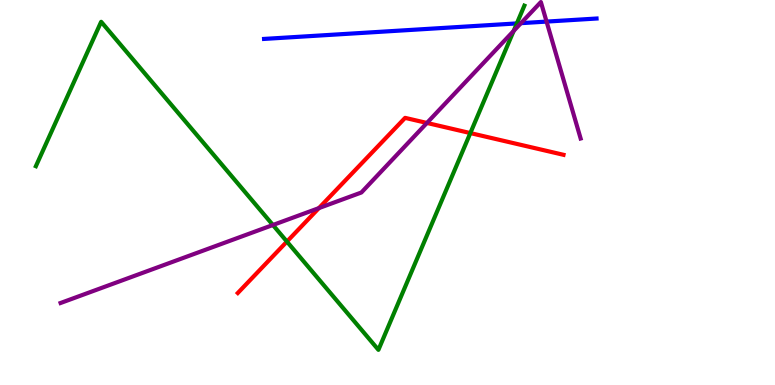[{'lines': ['blue', 'red'], 'intersections': []}, {'lines': ['green', 'red'], 'intersections': [{'x': 3.7, 'y': 3.73}, {'x': 6.07, 'y': 6.54}]}, {'lines': ['purple', 'red'], 'intersections': [{'x': 4.11, 'y': 4.59}, {'x': 5.51, 'y': 6.81}]}, {'lines': ['blue', 'green'], 'intersections': [{'x': 6.67, 'y': 9.39}]}, {'lines': ['blue', 'purple'], 'intersections': [{'x': 6.72, 'y': 9.4}, {'x': 7.05, 'y': 9.44}]}, {'lines': ['green', 'purple'], 'intersections': [{'x': 3.52, 'y': 4.16}, {'x': 6.63, 'y': 9.2}]}]